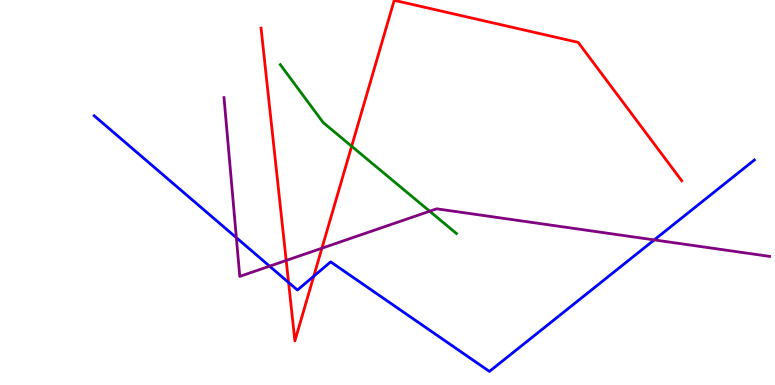[{'lines': ['blue', 'red'], 'intersections': [{'x': 3.72, 'y': 2.66}, {'x': 4.05, 'y': 2.83}]}, {'lines': ['green', 'red'], 'intersections': [{'x': 4.54, 'y': 6.2}]}, {'lines': ['purple', 'red'], 'intersections': [{'x': 3.69, 'y': 3.23}, {'x': 4.15, 'y': 3.55}]}, {'lines': ['blue', 'green'], 'intersections': []}, {'lines': ['blue', 'purple'], 'intersections': [{'x': 3.05, 'y': 3.83}, {'x': 3.48, 'y': 3.09}, {'x': 8.44, 'y': 3.77}]}, {'lines': ['green', 'purple'], 'intersections': [{'x': 5.54, 'y': 4.51}]}]